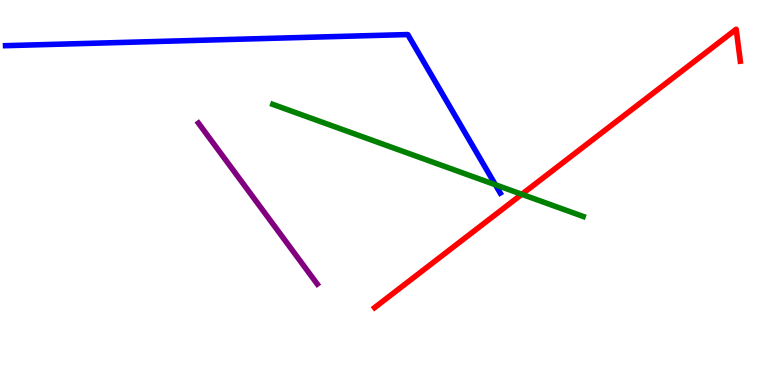[{'lines': ['blue', 'red'], 'intersections': []}, {'lines': ['green', 'red'], 'intersections': [{'x': 6.73, 'y': 4.95}]}, {'lines': ['purple', 'red'], 'intersections': []}, {'lines': ['blue', 'green'], 'intersections': [{'x': 6.39, 'y': 5.2}]}, {'lines': ['blue', 'purple'], 'intersections': []}, {'lines': ['green', 'purple'], 'intersections': []}]